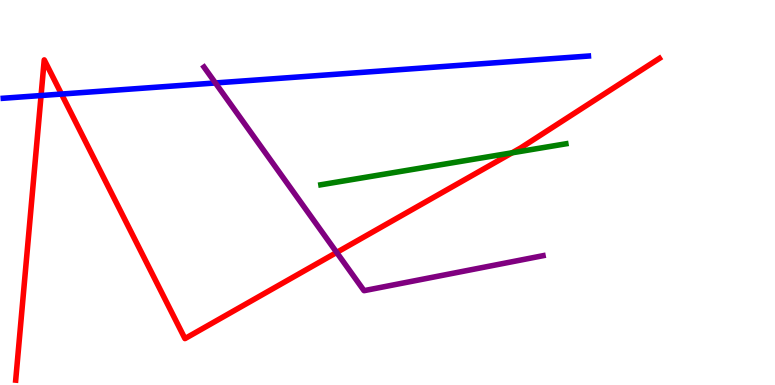[{'lines': ['blue', 'red'], 'intersections': [{'x': 0.53, 'y': 7.52}, {'x': 0.793, 'y': 7.56}]}, {'lines': ['green', 'red'], 'intersections': [{'x': 6.61, 'y': 6.03}]}, {'lines': ['purple', 'red'], 'intersections': [{'x': 4.34, 'y': 3.44}]}, {'lines': ['blue', 'green'], 'intersections': []}, {'lines': ['blue', 'purple'], 'intersections': [{'x': 2.78, 'y': 7.85}]}, {'lines': ['green', 'purple'], 'intersections': []}]